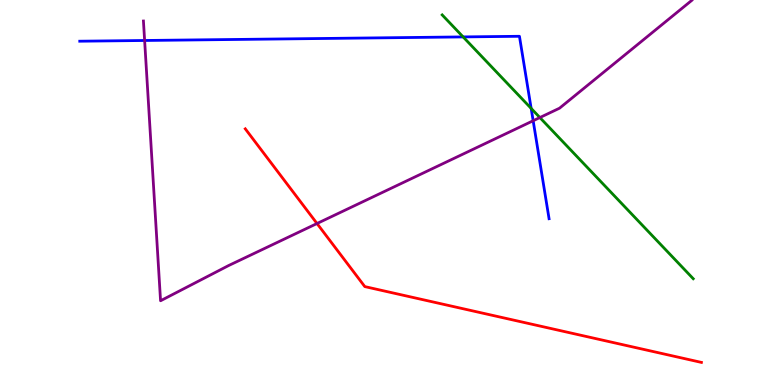[{'lines': ['blue', 'red'], 'intersections': []}, {'lines': ['green', 'red'], 'intersections': []}, {'lines': ['purple', 'red'], 'intersections': [{'x': 4.09, 'y': 4.19}]}, {'lines': ['blue', 'green'], 'intersections': [{'x': 5.98, 'y': 9.04}, {'x': 6.85, 'y': 7.18}]}, {'lines': ['blue', 'purple'], 'intersections': [{'x': 1.87, 'y': 8.95}, {'x': 6.88, 'y': 6.86}]}, {'lines': ['green', 'purple'], 'intersections': [{'x': 6.97, 'y': 6.95}]}]